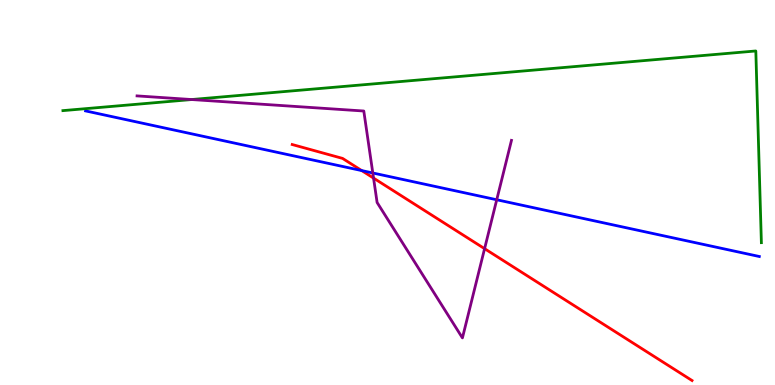[{'lines': ['blue', 'red'], 'intersections': [{'x': 4.67, 'y': 5.57}]}, {'lines': ['green', 'red'], 'intersections': []}, {'lines': ['purple', 'red'], 'intersections': [{'x': 4.82, 'y': 5.37}, {'x': 6.25, 'y': 3.54}]}, {'lines': ['blue', 'green'], 'intersections': []}, {'lines': ['blue', 'purple'], 'intersections': [{'x': 4.81, 'y': 5.51}, {'x': 6.41, 'y': 4.81}]}, {'lines': ['green', 'purple'], 'intersections': [{'x': 2.47, 'y': 7.41}]}]